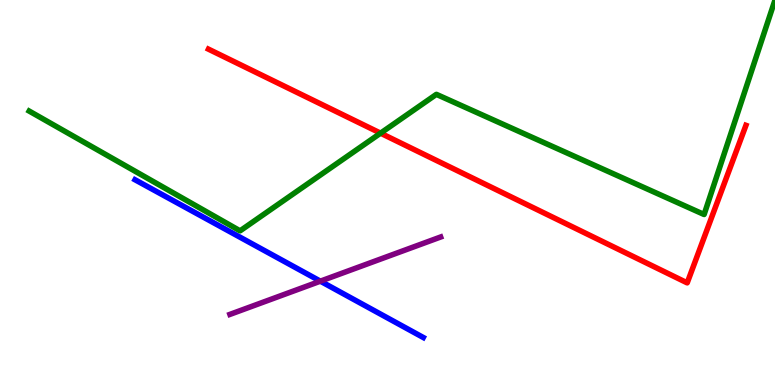[{'lines': ['blue', 'red'], 'intersections': []}, {'lines': ['green', 'red'], 'intersections': [{'x': 4.91, 'y': 6.54}]}, {'lines': ['purple', 'red'], 'intersections': []}, {'lines': ['blue', 'green'], 'intersections': []}, {'lines': ['blue', 'purple'], 'intersections': [{'x': 4.13, 'y': 2.7}]}, {'lines': ['green', 'purple'], 'intersections': []}]